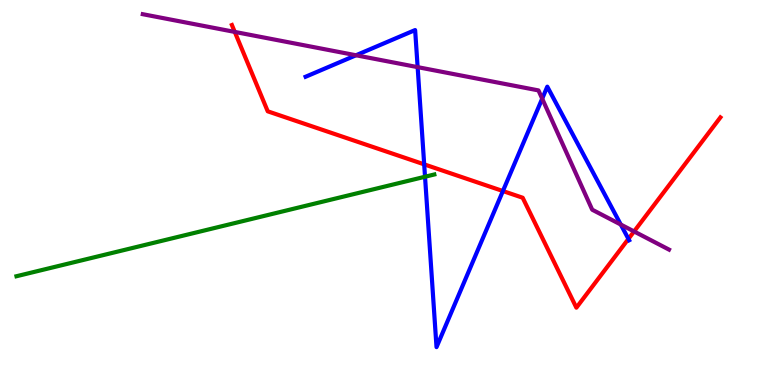[{'lines': ['blue', 'red'], 'intersections': [{'x': 5.47, 'y': 5.73}, {'x': 6.49, 'y': 5.04}, {'x': 8.11, 'y': 3.79}]}, {'lines': ['green', 'red'], 'intersections': []}, {'lines': ['purple', 'red'], 'intersections': [{'x': 3.03, 'y': 9.17}, {'x': 8.18, 'y': 3.99}]}, {'lines': ['blue', 'green'], 'intersections': [{'x': 5.48, 'y': 5.41}]}, {'lines': ['blue', 'purple'], 'intersections': [{'x': 4.59, 'y': 8.56}, {'x': 5.39, 'y': 8.26}, {'x': 7.0, 'y': 7.44}, {'x': 8.01, 'y': 4.17}]}, {'lines': ['green', 'purple'], 'intersections': []}]